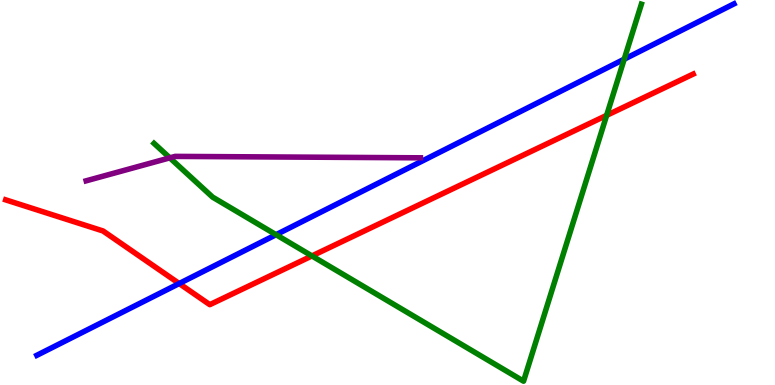[{'lines': ['blue', 'red'], 'intersections': [{'x': 2.31, 'y': 2.64}]}, {'lines': ['green', 'red'], 'intersections': [{'x': 4.02, 'y': 3.35}, {'x': 7.83, 'y': 7.0}]}, {'lines': ['purple', 'red'], 'intersections': []}, {'lines': ['blue', 'green'], 'intersections': [{'x': 3.56, 'y': 3.9}, {'x': 8.05, 'y': 8.46}]}, {'lines': ['blue', 'purple'], 'intersections': []}, {'lines': ['green', 'purple'], 'intersections': [{'x': 2.19, 'y': 5.9}]}]